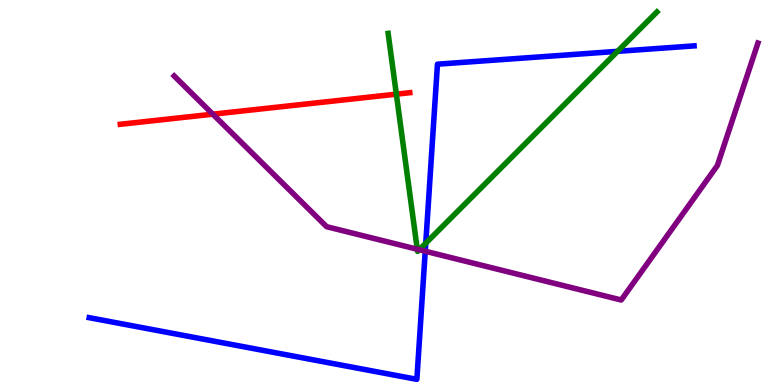[{'lines': ['blue', 'red'], 'intersections': []}, {'lines': ['green', 'red'], 'intersections': [{'x': 5.11, 'y': 7.55}]}, {'lines': ['purple', 'red'], 'intersections': [{'x': 2.75, 'y': 7.03}]}, {'lines': ['blue', 'green'], 'intersections': [{'x': 5.49, 'y': 3.68}, {'x': 7.97, 'y': 8.67}]}, {'lines': ['blue', 'purple'], 'intersections': [{'x': 5.49, 'y': 3.47}]}, {'lines': ['green', 'purple'], 'intersections': [{'x': 5.38, 'y': 3.53}, {'x': 5.41, 'y': 3.51}]}]